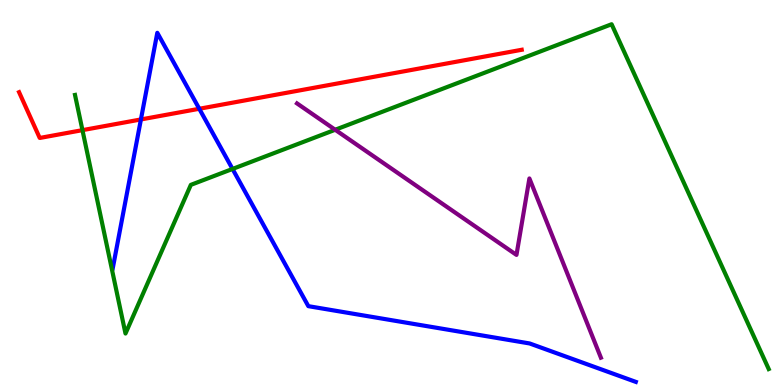[{'lines': ['blue', 'red'], 'intersections': [{'x': 1.82, 'y': 6.9}, {'x': 2.57, 'y': 7.17}]}, {'lines': ['green', 'red'], 'intersections': [{'x': 1.06, 'y': 6.62}]}, {'lines': ['purple', 'red'], 'intersections': []}, {'lines': ['blue', 'green'], 'intersections': [{'x': 3.0, 'y': 5.61}]}, {'lines': ['blue', 'purple'], 'intersections': []}, {'lines': ['green', 'purple'], 'intersections': [{'x': 4.32, 'y': 6.63}]}]